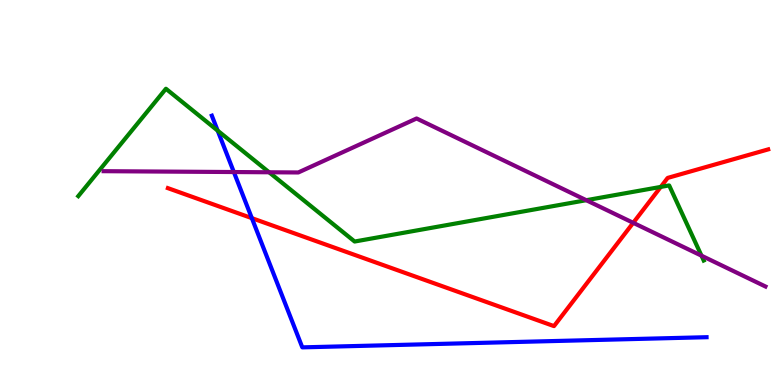[{'lines': ['blue', 'red'], 'intersections': [{'x': 3.25, 'y': 4.33}]}, {'lines': ['green', 'red'], 'intersections': [{'x': 8.53, 'y': 5.15}]}, {'lines': ['purple', 'red'], 'intersections': [{'x': 8.17, 'y': 4.21}]}, {'lines': ['blue', 'green'], 'intersections': [{'x': 2.81, 'y': 6.61}]}, {'lines': ['blue', 'purple'], 'intersections': [{'x': 3.02, 'y': 5.53}]}, {'lines': ['green', 'purple'], 'intersections': [{'x': 3.47, 'y': 5.53}, {'x': 7.56, 'y': 4.8}, {'x': 9.05, 'y': 3.36}]}]